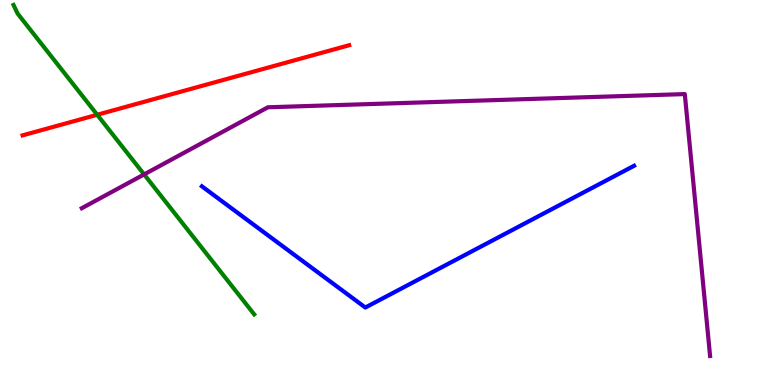[{'lines': ['blue', 'red'], 'intersections': []}, {'lines': ['green', 'red'], 'intersections': [{'x': 1.25, 'y': 7.02}]}, {'lines': ['purple', 'red'], 'intersections': []}, {'lines': ['blue', 'green'], 'intersections': []}, {'lines': ['blue', 'purple'], 'intersections': []}, {'lines': ['green', 'purple'], 'intersections': [{'x': 1.86, 'y': 5.47}]}]